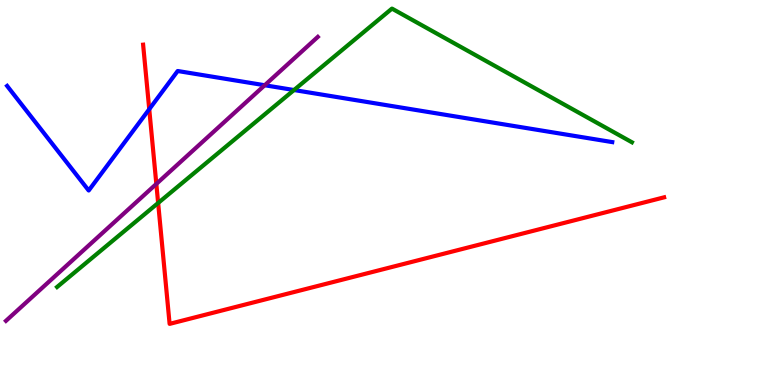[{'lines': ['blue', 'red'], 'intersections': [{'x': 1.93, 'y': 7.16}]}, {'lines': ['green', 'red'], 'intersections': [{'x': 2.04, 'y': 4.73}]}, {'lines': ['purple', 'red'], 'intersections': [{'x': 2.02, 'y': 5.22}]}, {'lines': ['blue', 'green'], 'intersections': [{'x': 3.79, 'y': 7.66}]}, {'lines': ['blue', 'purple'], 'intersections': [{'x': 3.42, 'y': 7.79}]}, {'lines': ['green', 'purple'], 'intersections': []}]